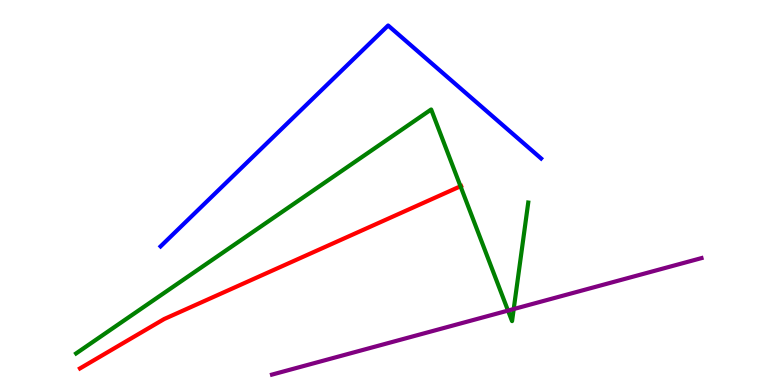[{'lines': ['blue', 'red'], 'intersections': []}, {'lines': ['green', 'red'], 'intersections': [{'x': 5.94, 'y': 5.16}]}, {'lines': ['purple', 'red'], 'intersections': []}, {'lines': ['blue', 'green'], 'intersections': []}, {'lines': ['blue', 'purple'], 'intersections': []}, {'lines': ['green', 'purple'], 'intersections': [{'x': 6.56, 'y': 1.93}, {'x': 6.63, 'y': 1.97}]}]